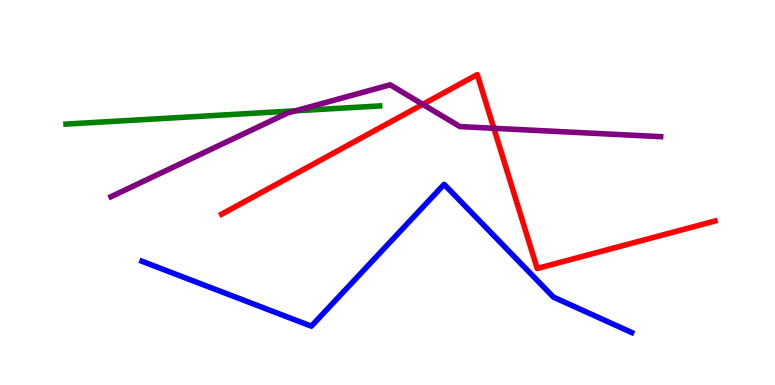[{'lines': ['blue', 'red'], 'intersections': []}, {'lines': ['green', 'red'], 'intersections': []}, {'lines': ['purple', 'red'], 'intersections': [{'x': 5.46, 'y': 7.29}, {'x': 6.37, 'y': 6.67}]}, {'lines': ['blue', 'green'], 'intersections': []}, {'lines': ['blue', 'purple'], 'intersections': []}, {'lines': ['green', 'purple'], 'intersections': [{'x': 3.81, 'y': 7.12}]}]